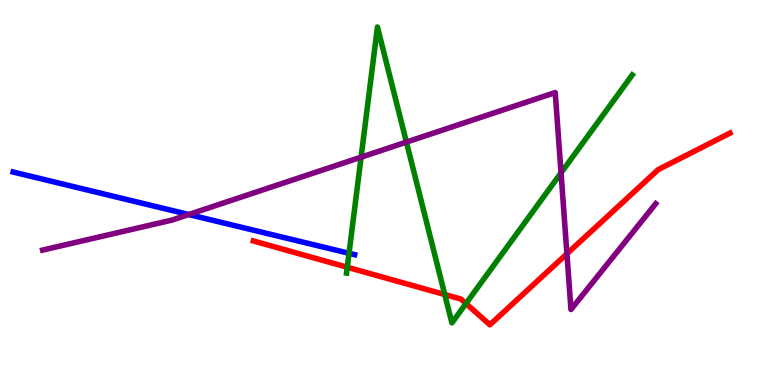[{'lines': ['blue', 'red'], 'intersections': []}, {'lines': ['green', 'red'], 'intersections': [{'x': 4.48, 'y': 3.06}, {'x': 5.74, 'y': 2.35}, {'x': 6.01, 'y': 2.12}]}, {'lines': ['purple', 'red'], 'intersections': [{'x': 7.32, 'y': 3.41}]}, {'lines': ['blue', 'green'], 'intersections': [{'x': 4.5, 'y': 3.42}]}, {'lines': ['blue', 'purple'], 'intersections': [{'x': 2.44, 'y': 4.43}]}, {'lines': ['green', 'purple'], 'intersections': [{'x': 4.66, 'y': 5.92}, {'x': 5.24, 'y': 6.31}, {'x': 7.24, 'y': 5.51}]}]